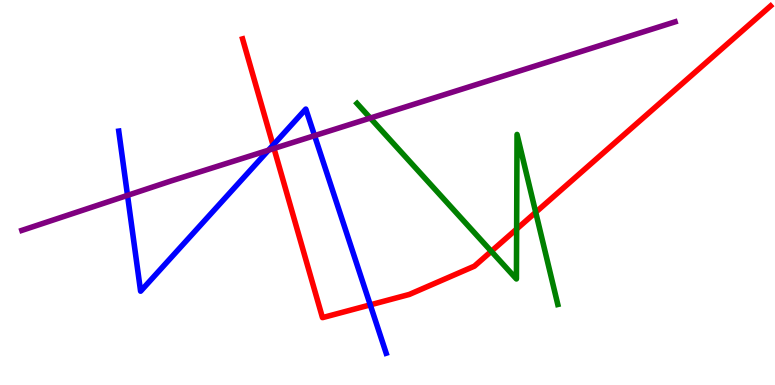[{'lines': ['blue', 'red'], 'intersections': [{'x': 3.52, 'y': 6.23}, {'x': 4.78, 'y': 2.08}]}, {'lines': ['green', 'red'], 'intersections': [{'x': 6.34, 'y': 3.47}, {'x': 6.67, 'y': 4.05}, {'x': 6.91, 'y': 4.49}]}, {'lines': ['purple', 'red'], 'intersections': [{'x': 3.54, 'y': 6.14}]}, {'lines': ['blue', 'green'], 'intersections': []}, {'lines': ['blue', 'purple'], 'intersections': [{'x': 1.65, 'y': 4.93}, {'x': 3.46, 'y': 6.1}, {'x': 4.06, 'y': 6.48}]}, {'lines': ['green', 'purple'], 'intersections': [{'x': 4.78, 'y': 6.93}]}]